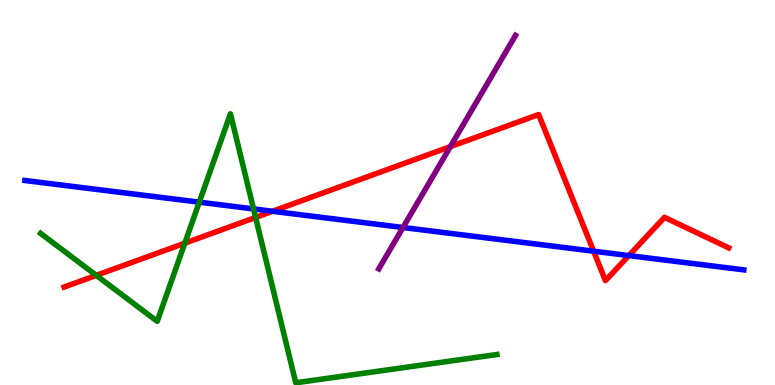[{'lines': ['blue', 'red'], 'intersections': [{'x': 3.52, 'y': 4.51}, {'x': 7.66, 'y': 3.48}, {'x': 8.11, 'y': 3.36}]}, {'lines': ['green', 'red'], 'intersections': [{'x': 1.24, 'y': 2.85}, {'x': 2.38, 'y': 3.68}, {'x': 3.3, 'y': 4.35}]}, {'lines': ['purple', 'red'], 'intersections': [{'x': 5.81, 'y': 6.19}]}, {'lines': ['blue', 'green'], 'intersections': [{'x': 2.57, 'y': 4.75}, {'x': 3.27, 'y': 4.57}]}, {'lines': ['blue', 'purple'], 'intersections': [{'x': 5.2, 'y': 4.09}]}, {'lines': ['green', 'purple'], 'intersections': []}]